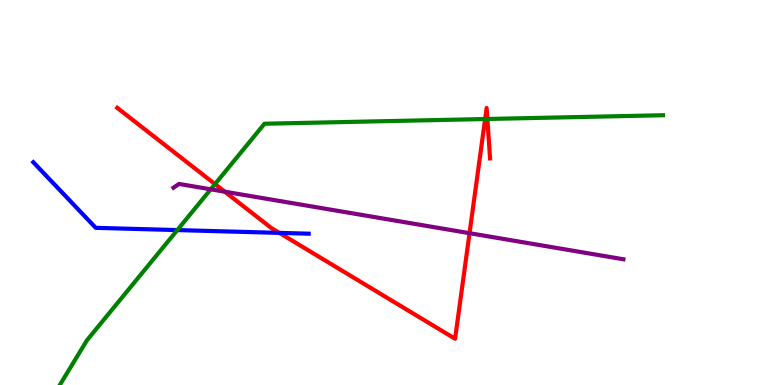[{'lines': ['blue', 'red'], 'intersections': [{'x': 3.6, 'y': 3.95}]}, {'lines': ['green', 'red'], 'intersections': [{'x': 2.77, 'y': 5.22}, {'x': 6.26, 'y': 6.91}, {'x': 6.29, 'y': 6.91}]}, {'lines': ['purple', 'red'], 'intersections': [{'x': 2.9, 'y': 5.02}, {'x': 6.06, 'y': 3.94}]}, {'lines': ['blue', 'green'], 'intersections': [{'x': 2.29, 'y': 4.02}]}, {'lines': ['blue', 'purple'], 'intersections': []}, {'lines': ['green', 'purple'], 'intersections': [{'x': 2.72, 'y': 5.08}]}]